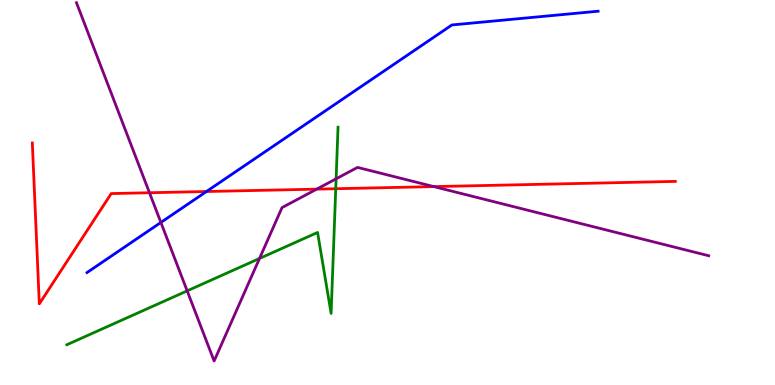[{'lines': ['blue', 'red'], 'intersections': [{'x': 2.66, 'y': 5.03}]}, {'lines': ['green', 'red'], 'intersections': [{'x': 4.33, 'y': 5.1}]}, {'lines': ['purple', 'red'], 'intersections': [{'x': 1.93, 'y': 4.99}, {'x': 4.09, 'y': 5.09}, {'x': 5.6, 'y': 5.15}]}, {'lines': ['blue', 'green'], 'intersections': []}, {'lines': ['blue', 'purple'], 'intersections': [{'x': 2.08, 'y': 4.22}]}, {'lines': ['green', 'purple'], 'intersections': [{'x': 2.42, 'y': 2.45}, {'x': 3.35, 'y': 3.29}, {'x': 4.34, 'y': 5.36}]}]